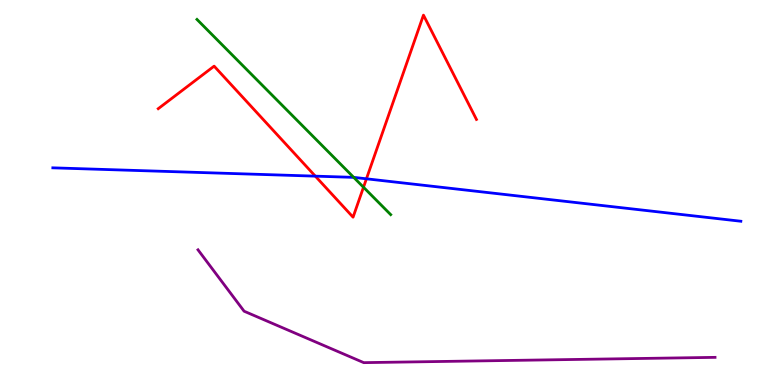[{'lines': ['blue', 'red'], 'intersections': [{'x': 4.07, 'y': 5.42}, {'x': 4.73, 'y': 5.36}]}, {'lines': ['green', 'red'], 'intersections': [{'x': 4.69, 'y': 5.14}]}, {'lines': ['purple', 'red'], 'intersections': []}, {'lines': ['blue', 'green'], 'intersections': [{'x': 4.56, 'y': 5.39}]}, {'lines': ['blue', 'purple'], 'intersections': []}, {'lines': ['green', 'purple'], 'intersections': []}]